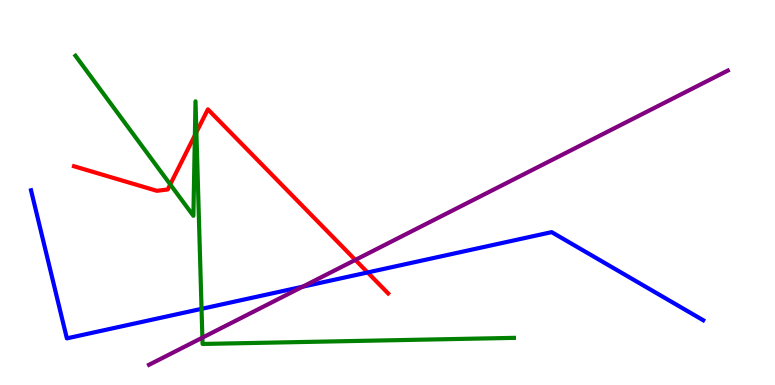[{'lines': ['blue', 'red'], 'intersections': [{'x': 4.74, 'y': 2.92}]}, {'lines': ['green', 'red'], 'intersections': [{'x': 2.2, 'y': 5.21}, {'x': 2.51, 'y': 6.49}, {'x': 2.53, 'y': 6.57}]}, {'lines': ['purple', 'red'], 'intersections': [{'x': 4.59, 'y': 3.25}]}, {'lines': ['blue', 'green'], 'intersections': [{'x': 2.6, 'y': 1.98}]}, {'lines': ['blue', 'purple'], 'intersections': [{'x': 3.9, 'y': 2.55}]}, {'lines': ['green', 'purple'], 'intersections': [{'x': 2.61, 'y': 1.23}]}]